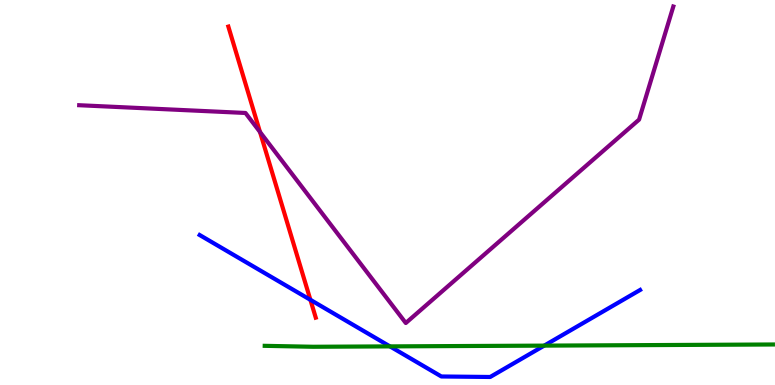[{'lines': ['blue', 'red'], 'intersections': [{'x': 4.01, 'y': 2.21}]}, {'lines': ['green', 'red'], 'intersections': []}, {'lines': ['purple', 'red'], 'intersections': [{'x': 3.35, 'y': 6.57}]}, {'lines': ['blue', 'green'], 'intersections': [{'x': 5.03, 'y': 1.0}, {'x': 7.02, 'y': 1.02}]}, {'lines': ['blue', 'purple'], 'intersections': []}, {'lines': ['green', 'purple'], 'intersections': []}]